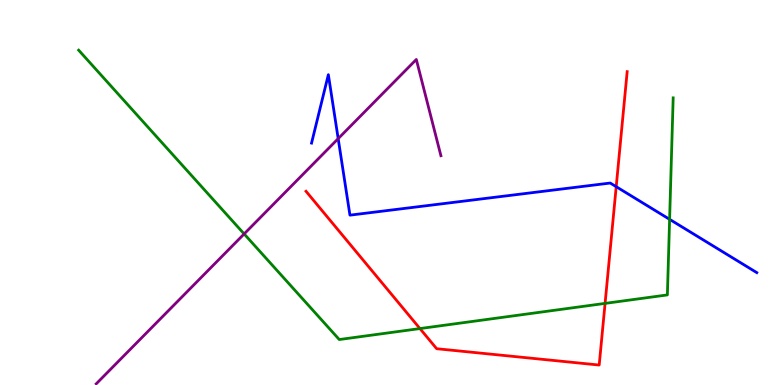[{'lines': ['blue', 'red'], 'intersections': [{'x': 7.95, 'y': 5.15}]}, {'lines': ['green', 'red'], 'intersections': [{'x': 5.42, 'y': 1.47}, {'x': 7.81, 'y': 2.12}]}, {'lines': ['purple', 'red'], 'intersections': []}, {'lines': ['blue', 'green'], 'intersections': [{'x': 8.64, 'y': 4.3}]}, {'lines': ['blue', 'purple'], 'intersections': [{'x': 4.36, 'y': 6.4}]}, {'lines': ['green', 'purple'], 'intersections': [{'x': 3.15, 'y': 3.92}]}]